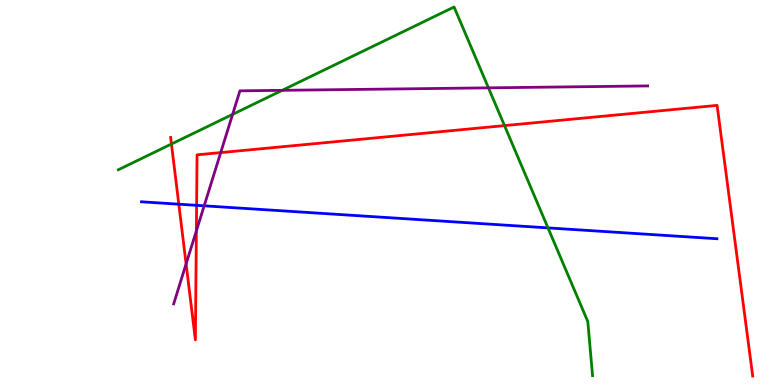[{'lines': ['blue', 'red'], 'intersections': [{'x': 2.31, 'y': 4.7}, {'x': 2.54, 'y': 4.67}]}, {'lines': ['green', 'red'], 'intersections': [{'x': 2.21, 'y': 6.26}, {'x': 6.51, 'y': 6.74}]}, {'lines': ['purple', 'red'], 'intersections': [{'x': 2.4, 'y': 3.15}, {'x': 2.53, 'y': 4.0}, {'x': 2.85, 'y': 6.04}]}, {'lines': ['blue', 'green'], 'intersections': [{'x': 7.07, 'y': 4.08}]}, {'lines': ['blue', 'purple'], 'intersections': [{'x': 2.63, 'y': 4.65}]}, {'lines': ['green', 'purple'], 'intersections': [{'x': 3.0, 'y': 7.03}, {'x': 3.64, 'y': 7.65}, {'x': 6.3, 'y': 7.72}]}]